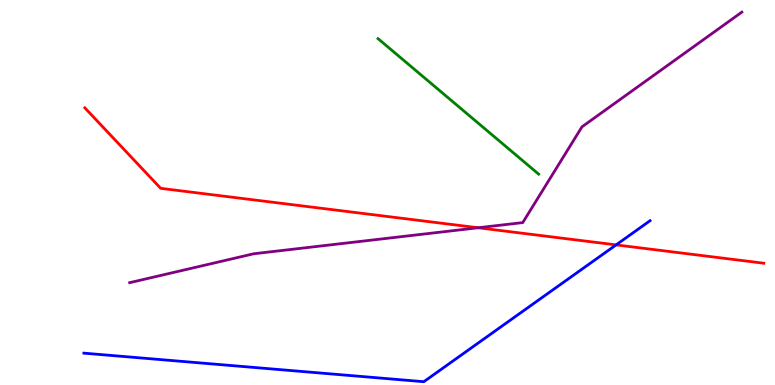[{'lines': ['blue', 'red'], 'intersections': [{'x': 7.95, 'y': 3.64}]}, {'lines': ['green', 'red'], 'intersections': []}, {'lines': ['purple', 'red'], 'intersections': [{'x': 6.17, 'y': 4.08}]}, {'lines': ['blue', 'green'], 'intersections': []}, {'lines': ['blue', 'purple'], 'intersections': []}, {'lines': ['green', 'purple'], 'intersections': []}]